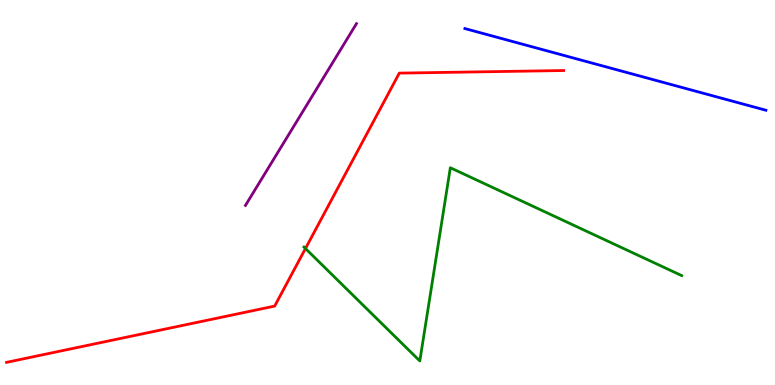[{'lines': ['blue', 'red'], 'intersections': []}, {'lines': ['green', 'red'], 'intersections': [{'x': 3.94, 'y': 3.54}]}, {'lines': ['purple', 'red'], 'intersections': []}, {'lines': ['blue', 'green'], 'intersections': []}, {'lines': ['blue', 'purple'], 'intersections': []}, {'lines': ['green', 'purple'], 'intersections': []}]